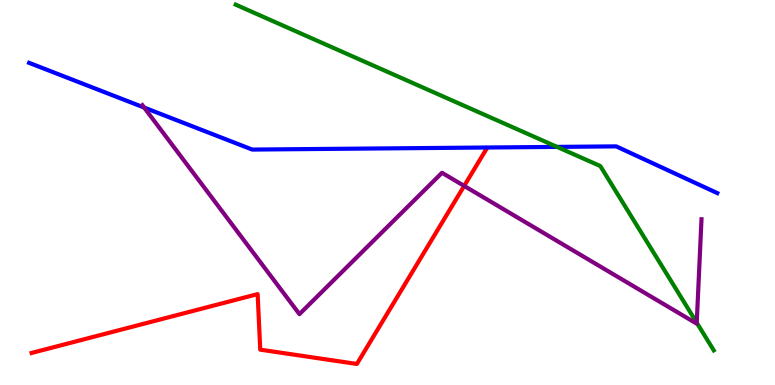[{'lines': ['blue', 'red'], 'intersections': []}, {'lines': ['green', 'red'], 'intersections': []}, {'lines': ['purple', 'red'], 'intersections': [{'x': 5.99, 'y': 5.17}]}, {'lines': ['blue', 'green'], 'intersections': [{'x': 7.19, 'y': 6.18}]}, {'lines': ['blue', 'purple'], 'intersections': [{'x': 1.86, 'y': 7.21}]}, {'lines': ['green', 'purple'], 'intersections': [{'x': 8.99, 'y': 1.62}]}]